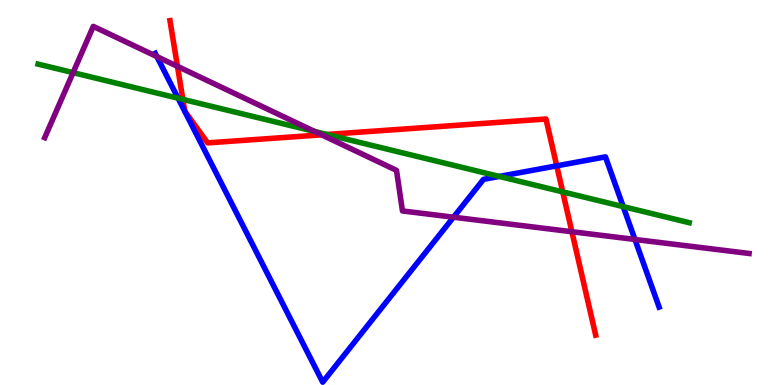[{'lines': ['blue', 'red'], 'intersections': [{'x': 7.18, 'y': 5.69}]}, {'lines': ['green', 'red'], 'intersections': [{'x': 2.36, 'y': 7.42}, {'x': 4.22, 'y': 6.51}, {'x': 7.26, 'y': 5.02}]}, {'lines': ['purple', 'red'], 'intersections': [{'x': 2.29, 'y': 8.28}, {'x': 4.15, 'y': 6.5}, {'x': 7.38, 'y': 3.98}]}, {'lines': ['blue', 'green'], 'intersections': [{'x': 2.3, 'y': 7.45}, {'x': 6.44, 'y': 5.42}, {'x': 8.04, 'y': 4.63}]}, {'lines': ['blue', 'purple'], 'intersections': [{'x': 2.02, 'y': 8.53}, {'x': 5.85, 'y': 4.36}, {'x': 8.19, 'y': 3.78}]}, {'lines': ['green', 'purple'], 'intersections': [{'x': 0.943, 'y': 8.11}, {'x': 4.06, 'y': 6.59}]}]